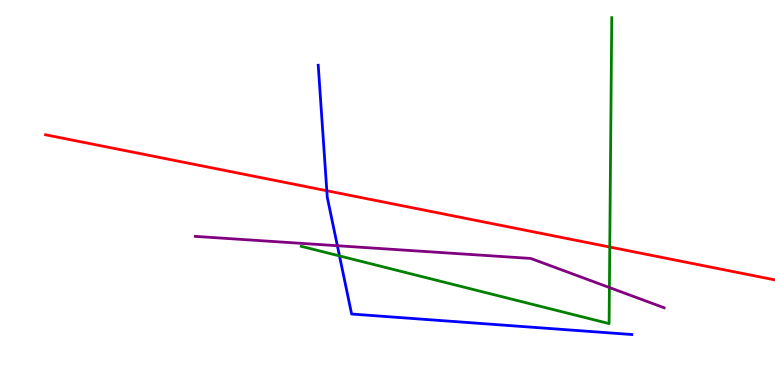[{'lines': ['blue', 'red'], 'intersections': [{'x': 4.22, 'y': 5.05}]}, {'lines': ['green', 'red'], 'intersections': [{'x': 7.87, 'y': 3.58}]}, {'lines': ['purple', 'red'], 'intersections': []}, {'lines': ['blue', 'green'], 'intersections': [{'x': 4.38, 'y': 3.35}]}, {'lines': ['blue', 'purple'], 'intersections': [{'x': 4.35, 'y': 3.62}]}, {'lines': ['green', 'purple'], 'intersections': [{'x': 7.86, 'y': 2.53}]}]